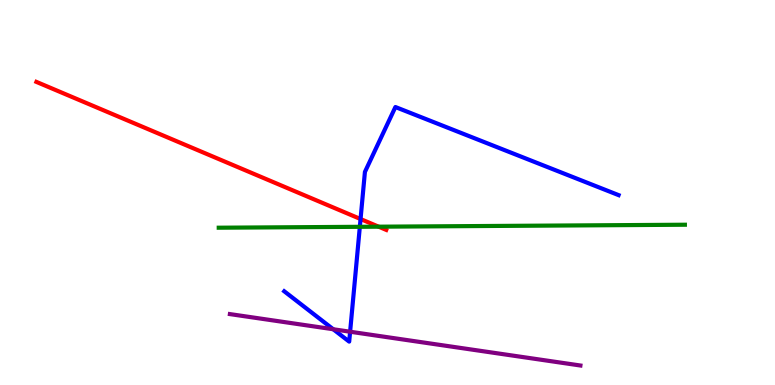[{'lines': ['blue', 'red'], 'intersections': [{'x': 4.65, 'y': 4.31}]}, {'lines': ['green', 'red'], 'intersections': [{'x': 4.89, 'y': 4.11}]}, {'lines': ['purple', 'red'], 'intersections': []}, {'lines': ['blue', 'green'], 'intersections': [{'x': 4.64, 'y': 4.11}]}, {'lines': ['blue', 'purple'], 'intersections': [{'x': 4.3, 'y': 1.45}, {'x': 4.52, 'y': 1.38}]}, {'lines': ['green', 'purple'], 'intersections': []}]